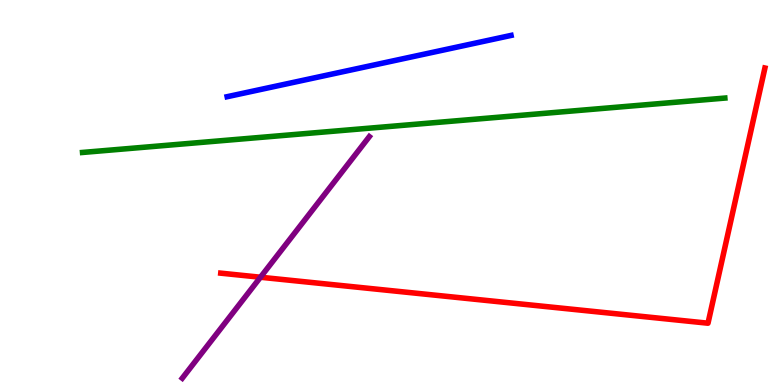[{'lines': ['blue', 'red'], 'intersections': []}, {'lines': ['green', 'red'], 'intersections': []}, {'lines': ['purple', 'red'], 'intersections': [{'x': 3.36, 'y': 2.8}]}, {'lines': ['blue', 'green'], 'intersections': []}, {'lines': ['blue', 'purple'], 'intersections': []}, {'lines': ['green', 'purple'], 'intersections': []}]